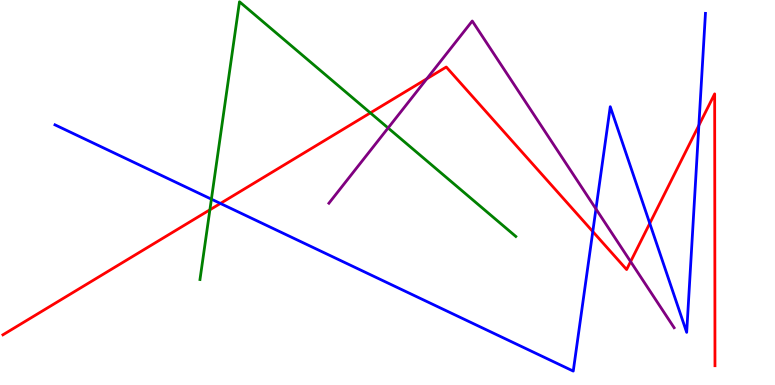[{'lines': ['blue', 'red'], 'intersections': [{'x': 2.84, 'y': 4.72}, {'x': 7.65, 'y': 3.99}, {'x': 8.38, 'y': 4.2}, {'x': 9.02, 'y': 6.74}]}, {'lines': ['green', 'red'], 'intersections': [{'x': 2.71, 'y': 4.55}, {'x': 4.78, 'y': 7.07}]}, {'lines': ['purple', 'red'], 'intersections': [{'x': 5.51, 'y': 7.95}, {'x': 8.14, 'y': 3.21}]}, {'lines': ['blue', 'green'], 'intersections': [{'x': 2.73, 'y': 4.83}]}, {'lines': ['blue', 'purple'], 'intersections': [{'x': 7.69, 'y': 4.57}]}, {'lines': ['green', 'purple'], 'intersections': [{'x': 5.01, 'y': 6.68}]}]